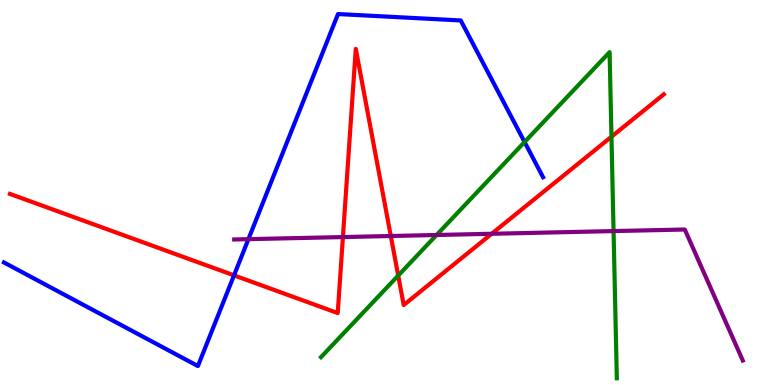[{'lines': ['blue', 'red'], 'intersections': [{'x': 3.02, 'y': 2.85}]}, {'lines': ['green', 'red'], 'intersections': [{'x': 5.14, 'y': 2.84}, {'x': 7.89, 'y': 6.45}]}, {'lines': ['purple', 'red'], 'intersections': [{'x': 4.42, 'y': 3.84}, {'x': 5.04, 'y': 3.87}, {'x': 6.34, 'y': 3.93}]}, {'lines': ['blue', 'green'], 'intersections': [{'x': 6.77, 'y': 6.31}]}, {'lines': ['blue', 'purple'], 'intersections': [{'x': 3.21, 'y': 3.79}]}, {'lines': ['green', 'purple'], 'intersections': [{'x': 5.63, 'y': 3.9}, {'x': 7.92, 'y': 4.0}]}]